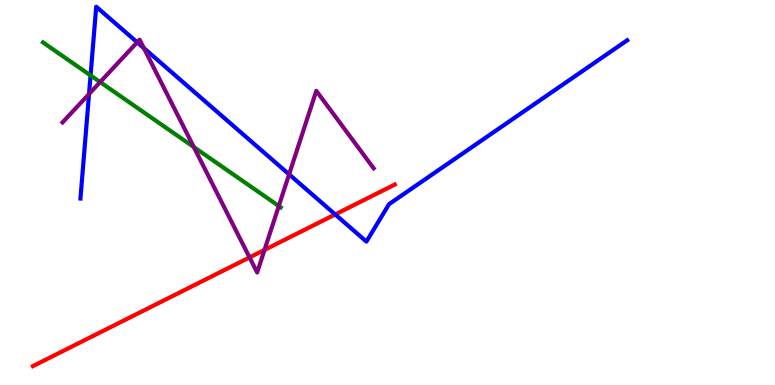[{'lines': ['blue', 'red'], 'intersections': [{'x': 4.33, 'y': 4.43}]}, {'lines': ['green', 'red'], 'intersections': []}, {'lines': ['purple', 'red'], 'intersections': [{'x': 3.22, 'y': 3.31}, {'x': 3.41, 'y': 3.51}]}, {'lines': ['blue', 'green'], 'intersections': [{'x': 1.17, 'y': 8.04}]}, {'lines': ['blue', 'purple'], 'intersections': [{'x': 1.15, 'y': 7.56}, {'x': 1.77, 'y': 8.9}, {'x': 1.86, 'y': 8.75}, {'x': 3.73, 'y': 5.47}]}, {'lines': ['green', 'purple'], 'intersections': [{'x': 1.29, 'y': 7.87}, {'x': 2.5, 'y': 6.18}, {'x': 3.6, 'y': 4.65}]}]